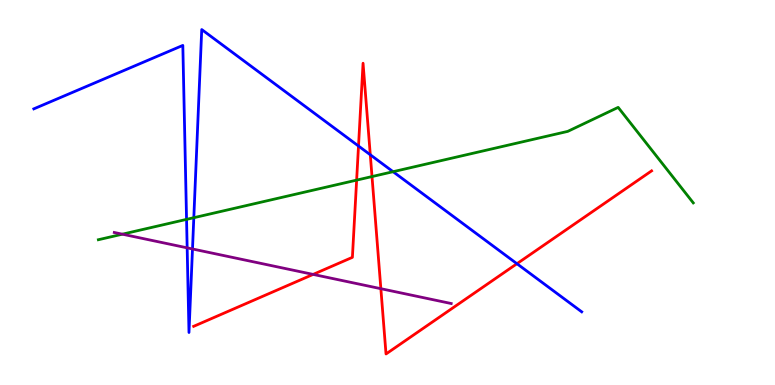[{'lines': ['blue', 'red'], 'intersections': [{'x': 4.63, 'y': 6.21}, {'x': 4.78, 'y': 5.98}, {'x': 6.67, 'y': 3.15}]}, {'lines': ['green', 'red'], 'intersections': [{'x': 4.6, 'y': 5.32}, {'x': 4.8, 'y': 5.41}]}, {'lines': ['purple', 'red'], 'intersections': [{'x': 4.04, 'y': 2.87}, {'x': 4.91, 'y': 2.5}]}, {'lines': ['blue', 'green'], 'intersections': [{'x': 2.41, 'y': 4.3}, {'x': 2.5, 'y': 4.35}, {'x': 5.07, 'y': 5.54}]}, {'lines': ['blue', 'purple'], 'intersections': [{'x': 2.42, 'y': 3.56}, {'x': 2.48, 'y': 3.53}]}, {'lines': ['green', 'purple'], 'intersections': [{'x': 1.58, 'y': 3.92}]}]